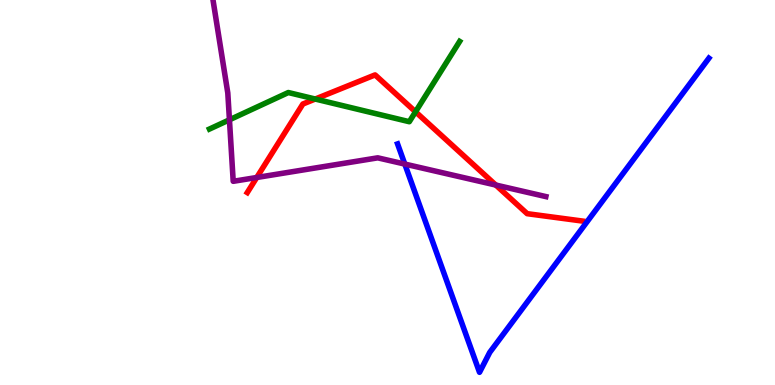[{'lines': ['blue', 'red'], 'intersections': []}, {'lines': ['green', 'red'], 'intersections': [{'x': 4.07, 'y': 7.43}, {'x': 5.36, 'y': 7.1}]}, {'lines': ['purple', 'red'], 'intersections': [{'x': 3.31, 'y': 5.39}, {'x': 6.4, 'y': 5.19}]}, {'lines': ['blue', 'green'], 'intersections': []}, {'lines': ['blue', 'purple'], 'intersections': [{'x': 5.22, 'y': 5.74}]}, {'lines': ['green', 'purple'], 'intersections': [{'x': 2.96, 'y': 6.89}]}]